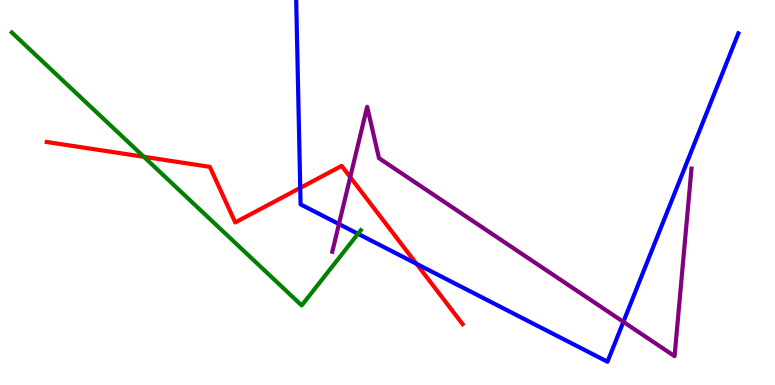[{'lines': ['blue', 'red'], 'intersections': [{'x': 3.87, 'y': 5.12}, {'x': 5.37, 'y': 3.15}]}, {'lines': ['green', 'red'], 'intersections': [{'x': 1.86, 'y': 5.93}]}, {'lines': ['purple', 'red'], 'intersections': [{'x': 4.52, 'y': 5.4}]}, {'lines': ['blue', 'green'], 'intersections': [{'x': 4.62, 'y': 3.93}]}, {'lines': ['blue', 'purple'], 'intersections': [{'x': 4.37, 'y': 4.18}, {'x': 8.04, 'y': 1.64}]}, {'lines': ['green', 'purple'], 'intersections': []}]